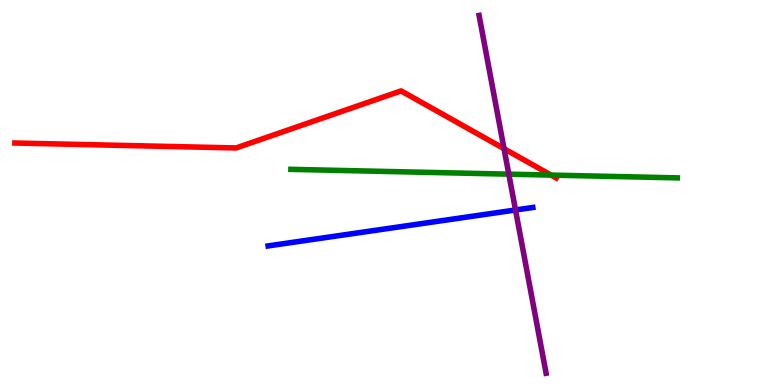[{'lines': ['blue', 'red'], 'intersections': []}, {'lines': ['green', 'red'], 'intersections': [{'x': 7.11, 'y': 5.45}]}, {'lines': ['purple', 'red'], 'intersections': [{'x': 6.5, 'y': 6.14}]}, {'lines': ['blue', 'green'], 'intersections': []}, {'lines': ['blue', 'purple'], 'intersections': [{'x': 6.65, 'y': 4.55}]}, {'lines': ['green', 'purple'], 'intersections': [{'x': 6.57, 'y': 5.48}]}]